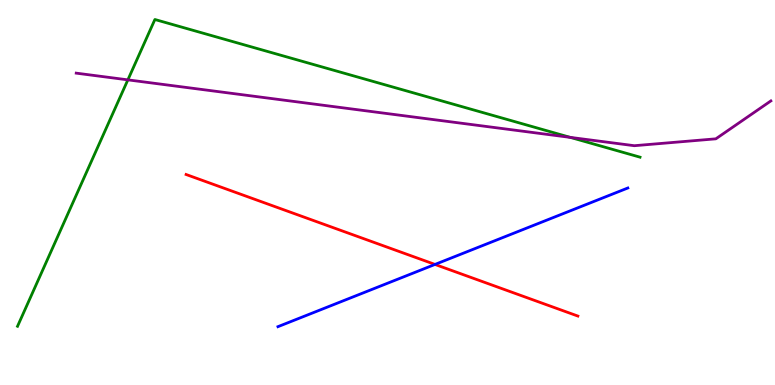[{'lines': ['blue', 'red'], 'intersections': [{'x': 5.61, 'y': 3.13}]}, {'lines': ['green', 'red'], 'intersections': []}, {'lines': ['purple', 'red'], 'intersections': []}, {'lines': ['blue', 'green'], 'intersections': []}, {'lines': ['blue', 'purple'], 'intersections': []}, {'lines': ['green', 'purple'], 'intersections': [{'x': 1.65, 'y': 7.93}, {'x': 7.36, 'y': 6.43}]}]